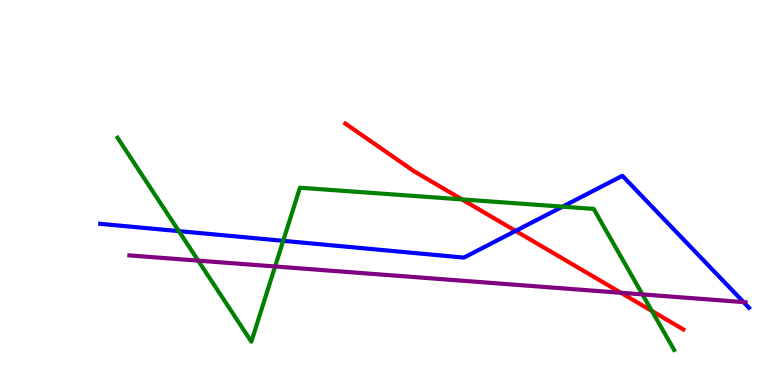[{'lines': ['blue', 'red'], 'intersections': [{'x': 6.65, 'y': 4.0}]}, {'lines': ['green', 'red'], 'intersections': [{'x': 5.96, 'y': 4.82}, {'x': 8.41, 'y': 1.92}]}, {'lines': ['purple', 'red'], 'intersections': [{'x': 8.01, 'y': 2.4}]}, {'lines': ['blue', 'green'], 'intersections': [{'x': 2.31, 'y': 4.0}, {'x': 3.65, 'y': 3.74}, {'x': 7.26, 'y': 4.63}]}, {'lines': ['blue', 'purple'], 'intersections': [{'x': 9.59, 'y': 2.15}]}, {'lines': ['green', 'purple'], 'intersections': [{'x': 2.56, 'y': 3.23}, {'x': 3.55, 'y': 3.08}, {'x': 8.29, 'y': 2.35}]}]